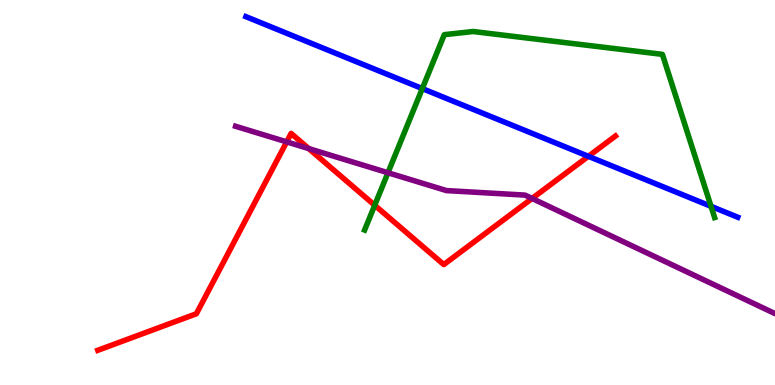[{'lines': ['blue', 'red'], 'intersections': [{'x': 7.59, 'y': 5.94}]}, {'lines': ['green', 'red'], 'intersections': [{'x': 4.83, 'y': 4.67}]}, {'lines': ['purple', 'red'], 'intersections': [{'x': 3.7, 'y': 6.32}, {'x': 3.98, 'y': 6.14}, {'x': 6.87, 'y': 4.85}]}, {'lines': ['blue', 'green'], 'intersections': [{'x': 5.45, 'y': 7.7}, {'x': 9.17, 'y': 4.64}]}, {'lines': ['blue', 'purple'], 'intersections': []}, {'lines': ['green', 'purple'], 'intersections': [{'x': 5.01, 'y': 5.51}]}]